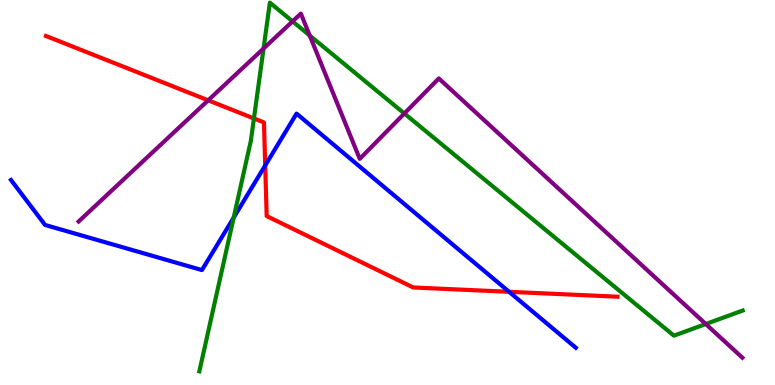[{'lines': ['blue', 'red'], 'intersections': [{'x': 3.42, 'y': 5.7}, {'x': 6.57, 'y': 2.42}]}, {'lines': ['green', 'red'], 'intersections': [{'x': 3.28, 'y': 6.92}]}, {'lines': ['purple', 'red'], 'intersections': [{'x': 2.69, 'y': 7.39}]}, {'lines': ['blue', 'green'], 'intersections': [{'x': 3.02, 'y': 4.35}]}, {'lines': ['blue', 'purple'], 'intersections': []}, {'lines': ['green', 'purple'], 'intersections': [{'x': 3.4, 'y': 8.74}, {'x': 3.77, 'y': 9.44}, {'x': 4.0, 'y': 9.08}, {'x': 5.22, 'y': 7.05}, {'x': 9.11, 'y': 1.58}]}]